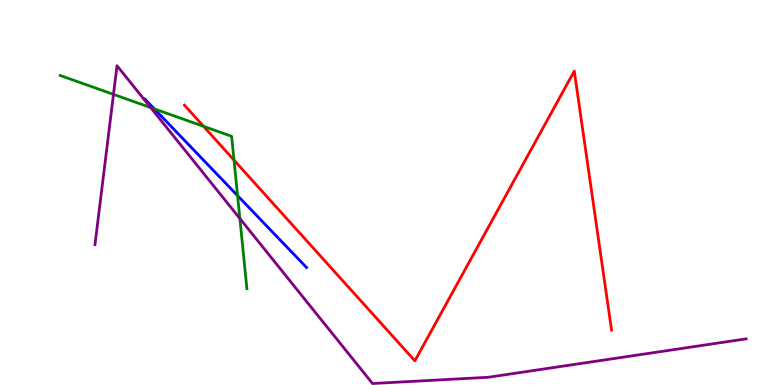[{'lines': ['blue', 'red'], 'intersections': []}, {'lines': ['green', 'red'], 'intersections': [{'x': 2.63, 'y': 6.72}, {'x': 3.02, 'y': 5.84}]}, {'lines': ['purple', 'red'], 'intersections': []}, {'lines': ['blue', 'green'], 'intersections': [{'x': 1.99, 'y': 7.17}, {'x': 3.07, 'y': 4.92}]}, {'lines': ['blue', 'purple'], 'intersections': []}, {'lines': ['green', 'purple'], 'intersections': [{'x': 1.46, 'y': 7.55}, {'x': 1.94, 'y': 7.21}, {'x': 3.1, 'y': 4.32}]}]